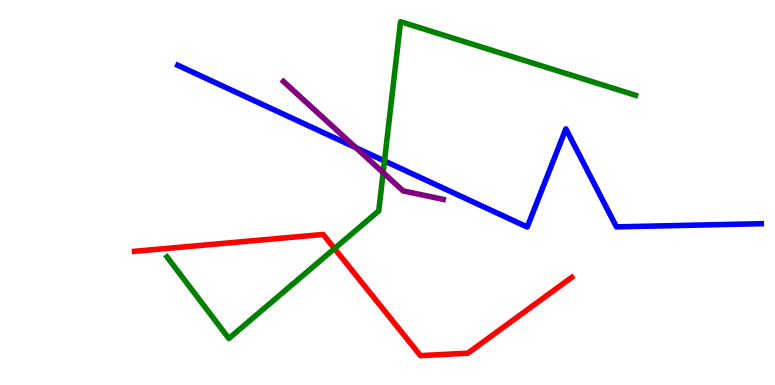[{'lines': ['blue', 'red'], 'intersections': []}, {'lines': ['green', 'red'], 'intersections': [{'x': 4.32, 'y': 3.54}]}, {'lines': ['purple', 'red'], 'intersections': []}, {'lines': ['blue', 'green'], 'intersections': [{'x': 4.96, 'y': 5.82}]}, {'lines': ['blue', 'purple'], 'intersections': [{'x': 4.59, 'y': 6.16}]}, {'lines': ['green', 'purple'], 'intersections': [{'x': 4.94, 'y': 5.52}]}]